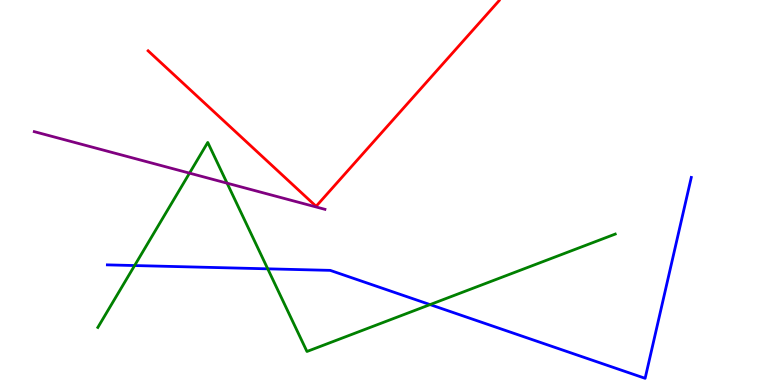[{'lines': ['blue', 'red'], 'intersections': []}, {'lines': ['green', 'red'], 'intersections': []}, {'lines': ['purple', 'red'], 'intersections': []}, {'lines': ['blue', 'green'], 'intersections': [{'x': 1.74, 'y': 3.1}, {'x': 3.45, 'y': 3.02}, {'x': 5.55, 'y': 2.09}]}, {'lines': ['blue', 'purple'], 'intersections': []}, {'lines': ['green', 'purple'], 'intersections': [{'x': 2.45, 'y': 5.5}, {'x': 2.93, 'y': 5.24}]}]